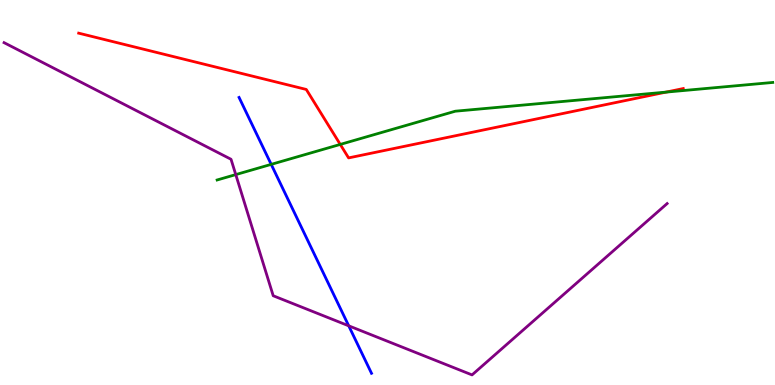[{'lines': ['blue', 'red'], 'intersections': []}, {'lines': ['green', 'red'], 'intersections': [{'x': 4.39, 'y': 6.25}, {'x': 8.59, 'y': 7.61}]}, {'lines': ['purple', 'red'], 'intersections': []}, {'lines': ['blue', 'green'], 'intersections': [{'x': 3.5, 'y': 5.73}]}, {'lines': ['blue', 'purple'], 'intersections': [{'x': 4.5, 'y': 1.54}]}, {'lines': ['green', 'purple'], 'intersections': [{'x': 3.04, 'y': 5.46}]}]